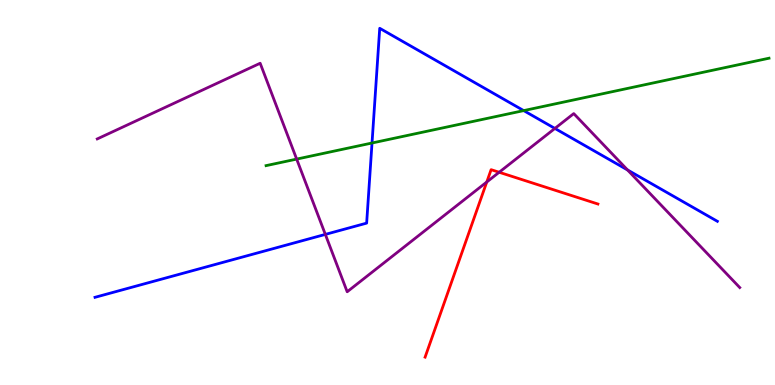[{'lines': ['blue', 'red'], 'intersections': []}, {'lines': ['green', 'red'], 'intersections': []}, {'lines': ['purple', 'red'], 'intersections': [{'x': 6.28, 'y': 5.27}, {'x': 6.44, 'y': 5.53}]}, {'lines': ['blue', 'green'], 'intersections': [{'x': 4.8, 'y': 6.29}, {'x': 6.76, 'y': 7.13}]}, {'lines': ['blue', 'purple'], 'intersections': [{'x': 4.2, 'y': 3.91}, {'x': 7.16, 'y': 6.66}, {'x': 8.1, 'y': 5.59}]}, {'lines': ['green', 'purple'], 'intersections': [{'x': 3.83, 'y': 5.87}]}]